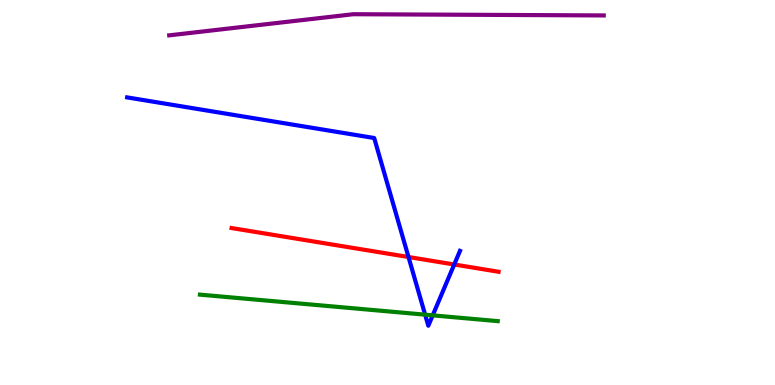[{'lines': ['blue', 'red'], 'intersections': [{'x': 5.27, 'y': 3.32}, {'x': 5.86, 'y': 3.13}]}, {'lines': ['green', 'red'], 'intersections': []}, {'lines': ['purple', 'red'], 'intersections': []}, {'lines': ['blue', 'green'], 'intersections': [{'x': 5.49, 'y': 1.83}, {'x': 5.58, 'y': 1.81}]}, {'lines': ['blue', 'purple'], 'intersections': []}, {'lines': ['green', 'purple'], 'intersections': []}]